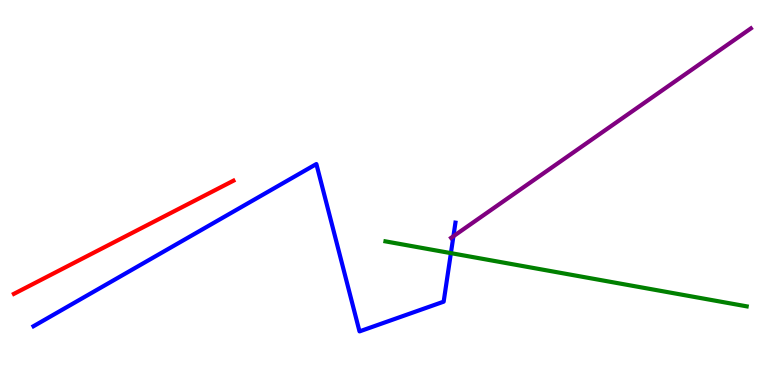[{'lines': ['blue', 'red'], 'intersections': []}, {'lines': ['green', 'red'], 'intersections': []}, {'lines': ['purple', 'red'], 'intersections': []}, {'lines': ['blue', 'green'], 'intersections': [{'x': 5.82, 'y': 3.43}]}, {'lines': ['blue', 'purple'], 'intersections': [{'x': 5.85, 'y': 3.86}]}, {'lines': ['green', 'purple'], 'intersections': []}]